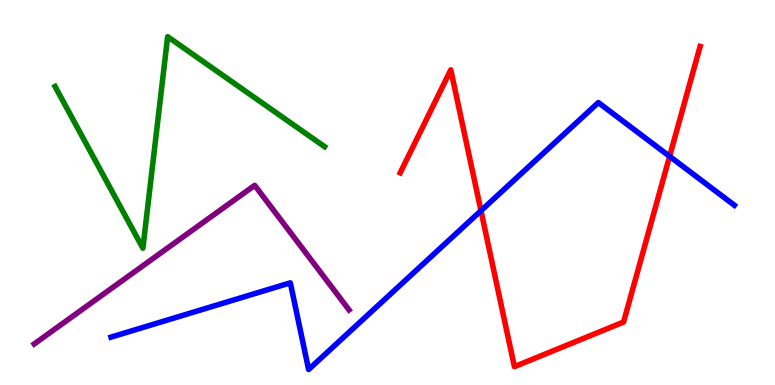[{'lines': ['blue', 'red'], 'intersections': [{'x': 6.21, 'y': 4.53}, {'x': 8.64, 'y': 5.94}]}, {'lines': ['green', 'red'], 'intersections': []}, {'lines': ['purple', 'red'], 'intersections': []}, {'lines': ['blue', 'green'], 'intersections': []}, {'lines': ['blue', 'purple'], 'intersections': []}, {'lines': ['green', 'purple'], 'intersections': []}]